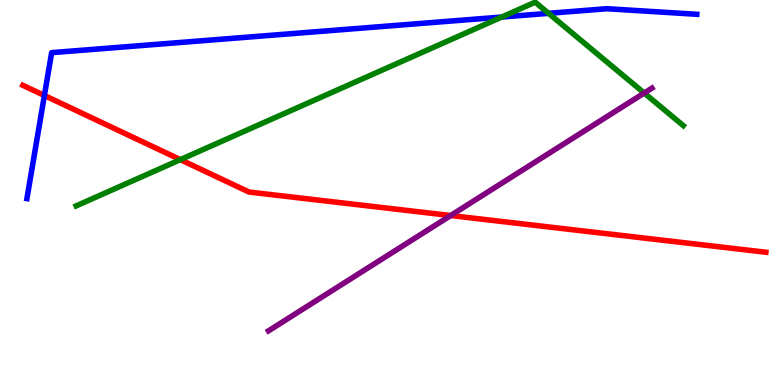[{'lines': ['blue', 'red'], 'intersections': [{'x': 0.573, 'y': 7.52}]}, {'lines': ['green', 'red'], 'intersections': [{'x': 2.33, 'y': 5.85}]}, {'lines': ['purple', 'red'], 'intersections': [{'x': 5.82, 'y': 4.4}]}, {'lines': ['blue', 'green'], 'intersections': [{'x': 6.47, 'y': 9.56}, {'x': 7.08, 'y': 9.65}]}, {'lines': ['blue', 'purple'], 'intersections': []}, {'lines': ['green', 'purple'], 'intersections': [{'x': 8.31, 'y': 7.58}]}]